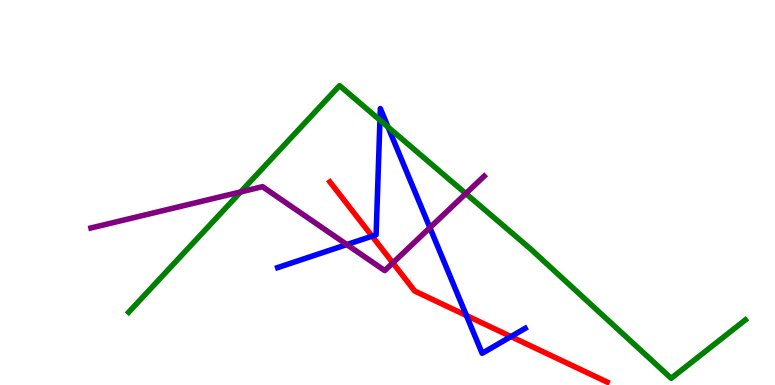[{'lines': ['blue', 'red'], 'intersections': [{'x': 4.8, 'y': 3.87}, {'x': 6.02, 'y': 1.81}, {'x': 6.59, 'y': 1.26}]}, {'lines': ['green', 'red'], 'intersections': []}, {'lines': ['purple', 'red'], 'intersections': [{'x': 5.07, 'y': 3.17}]}, {'lines': ['blue', 'green'], 'intersections': [{'x': 4.9, 'y': 6.88}, {'x': 5.01, 'y': 6.7}]}, {'lines': ['blue', 'purple'], 'intersections': [{'x': 4.48, 'y': 3.65}, {'x': 5.55, 'y': 4.09}]}, {'lines': ['green', 'purple'], 'intersections': [{'x': 3.11, 'y': 5.01}, {'x': 6.01, 'y': 4.97}]}]